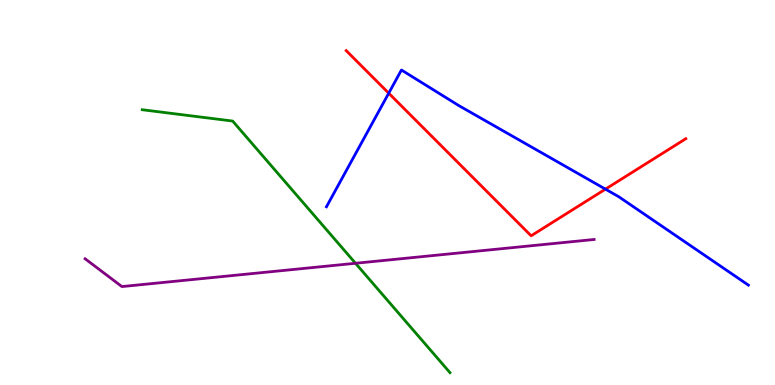[{'lines': ['blue', 'red'], 'intersections': [{'x': 5.02, 'y': 7.58}, {'x': 7.81, 'y': 5.09}]}, {'lines': ['green', 'red'], 'intersections': []}, {'lines': ['purple', 'red'], 'intersections': []}, {'lines': ['blue', 'green'], 'intersections': []}, {'lines': ['blue', 'purple'], 'intersections': []}, {'lines': ['green', 'purple'], 'intersections': [{'x': 4.59, 'y': 3.16}]}]